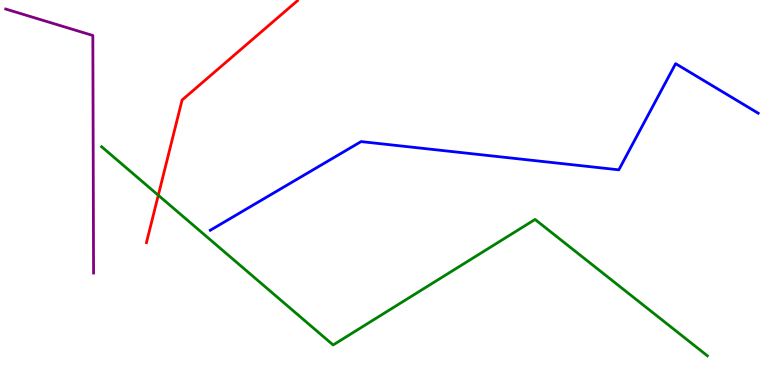[{'lines': ['blue', 'red'], 'intersections': []}, {'lines': ['green', 'red'], 'intersections': [{'x': 2.04, 'y': 4.93}]}, {'lines': ['purple', 'red'], 'intersections': []}, {'lines': ['blue', 'green'], 'intersections': []}, {'lines': ['blue', 'purple'], 'intersections': []}, {'lines': ['green', 'purple'], 'intersections': []}]